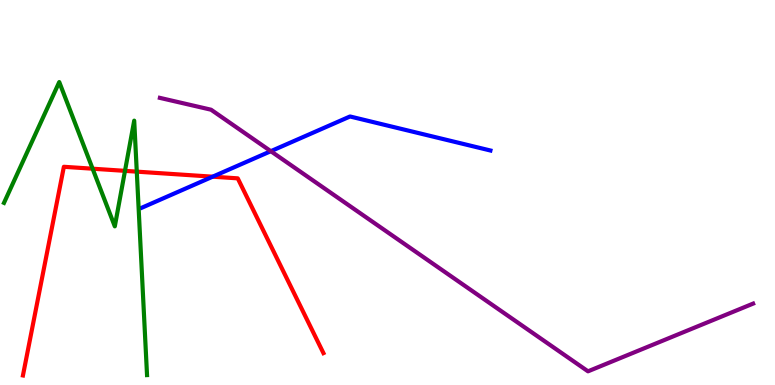[{'lines': ['blue', 'red'], 'intersections': [{'x': 2.74, 'y': 5.41}]}, {'lines': ['green', 'red'], 'intersections': [{'x': 1.19, 'y': 5.62}, {'x': 1.61, 'y': 5.56}, {'x': 1.76, 'y': 5.54}]}, {'lines': ['purple', 'red'], 'intersections': []}, {'lines': ['blue', 'green'], 'intersections': []}, {'lines': ['blue', 'purple'], 'intersections': [{'x': 3.49, 'y': 6.07}]}, {'lines': ['green', 'purple'], 'intersections': []}]